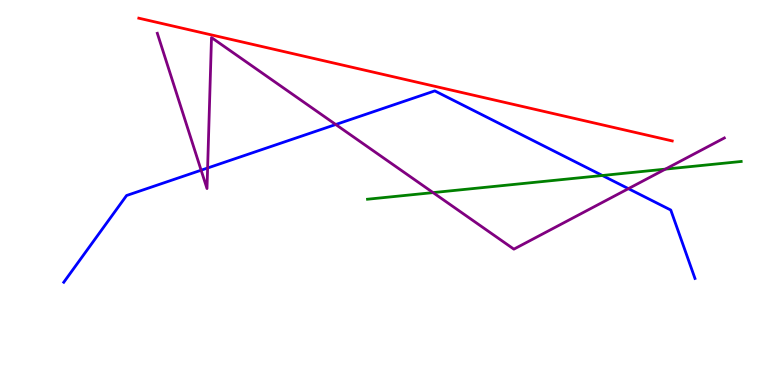[{'lines': ['blue', 'red'], 'intersections': []}, {'lines': ['green', 'red'], 'intersections': []}, {'lines': ['purple', 'red'], 'intersections': []}, {'lines': ['blue', 'green'], 'intersections': [{'x': 7.77, 'y': 5.44}]}, {'lines': ['blue', 'purple'], 'intersections': [{'x': 2.6, 'y': 5.58}, {'x': 2.68, 'y': 5.64}, {'x': 4.33, 'y': 6.77}, {'x': 8.11, 'y': 5.1}]}, {'lines': ['green', 'purple'], 'intersections': [{'x': 5.59, 'y': 5.0}, {'x': 8.59, 'y': 5.61}]}]